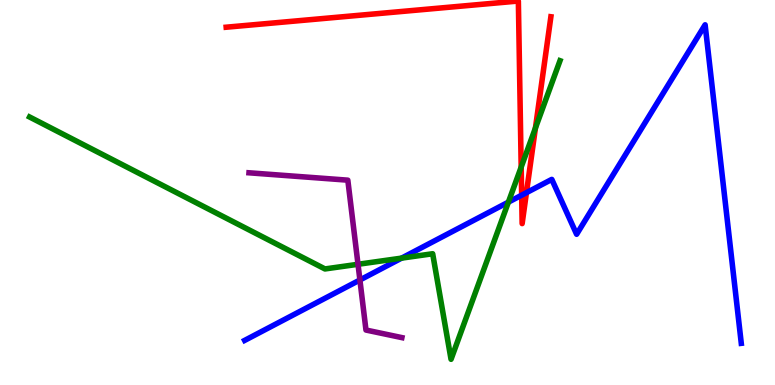[{'lines': ['blue', 'red'], 'intersections': [{'x': 6.73, 'y': 4.93}, {'x': 6.79, 'y': 5.0}]}, {'lines': ['green', 'red'], 'intersections': [{'x': 6.72, 'y': 5.66}, {'x': 6.91, 'y': 6.67}]}, {'lines': ['purple', 'red'], 'intersections': []}, {'lines': ['blue', 'green'], 'intersections': [{'x': 5.18, 'y': 3.3}, {'x': 6.56, 'y': 4.75}]}, {'lines': ['blue', 'purple'], 'intersections': [{'x': 4.64, 'y': 2.73}]}, {'lines': ['green', 'purple'], 'intersections': [{'x': 4.62, 'y': 3.14}]}]